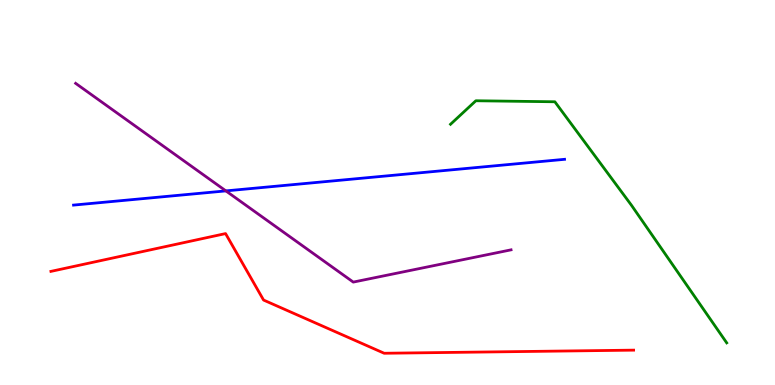[{'lines': ['blue', 'red'], 'intersections': []}, {'lines': ['green', 'red'], 'intersections': []}, {'lines': ['purple', 'red'], 'intersections': []}, {'lines': ['blue', 'green'], 'intersections': []}, {'lines': ['blue', 'purple'], 'intersections': [{'x': 2.91, 'y': 5.04}]}, {'lines': ['green', 'purple'], 'intersections': []}]